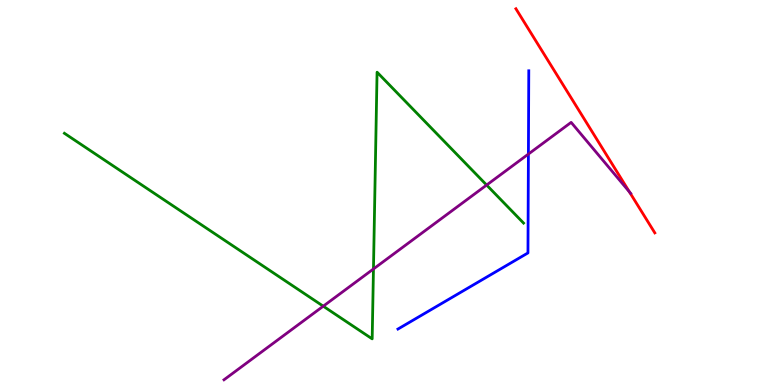[{'lines': ['blue', 'red'], 'intersections': []}, {'lines': ['green', 'red'], 'intersections': []}, {'lines': ['purple', 'red'], 'intersections': [{'x': 8.12, 'y': 5.02}]}, {'lines': ['blue', 'green'], 'intersections': []}, {'lines': ['blue', 'purple'], 'intersections': [{'x': 6.82, 'y': 6.0}]}, {'lines': ['green', 'purple'], 'intersections': [{'x': 4.17, 'y': 2.05}, {'x': 4.82, 'y': 3.01}, {'x': 6.28, 'y': 5.19}]}]